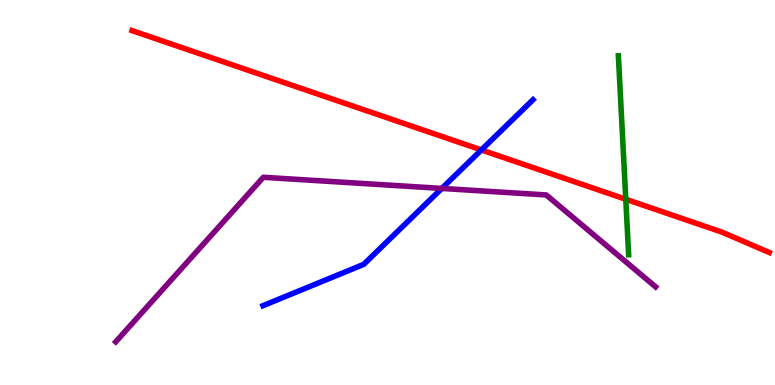[{'lines': ['blue', 'red'], 'intersections': [{'x': 6.21, 'y': 6.11}]}, {'lines': ['green', 'red'], 'intersections': [{'x': 8.07, 'y': 4.82}]}, {'lines': ['purple', 'red'], 'intersections': []}, {'lines': ['blue', 'green'], 'intersections': []}, {'lines': ['blue', 'purple'], 'intersections': [{'x': 5.7, 'y': 5.11}]}, {'lines': ['green', 'purple'], 'intersections': []}]